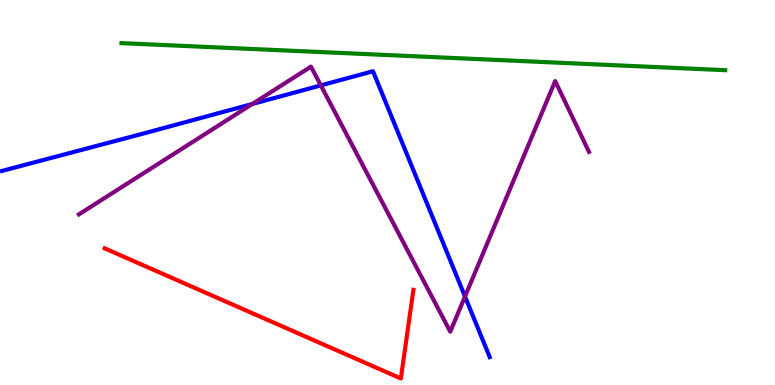[{'lines': ['blue', 'red'], 'intersections': []}, {'lines': ['green', 'red'], 'intersections': []}, {'lines': ['purple', 'red'], 'intersections': []}, {'lines': ['blue', 'green'], 'intersections': []}, {'lines': ['blue', 'purple'], 'intersections': [{'x': 3.26, 'y': 7.3}, {'x': 4.14, 'y': 7.78}, {'x': 6.0, 'y': 2.3}]}, {'lines': ['green', 'purple'], 'intersections': []}]